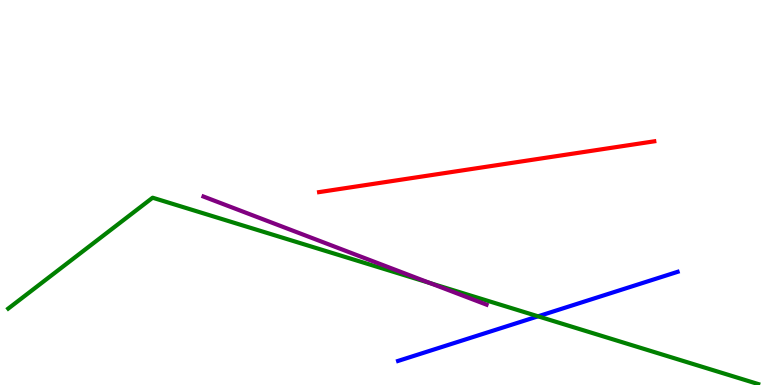[{'lines': ['blue', 'red'], 'intersections': []}, {'lines': ['green', 'red'], 'intersections': []}, {'lines': ['purple', 'red'], 'intersections': []}, {'lines': ['blue', 'green'], 'intersections': [{'x': 6.94, 'y': 1.78}]}, {'lines': ['blue', 'purple'], 'intersections': []}, {'lines': ['green', 'purple'], 'intersections': [{'x': 5.55, 'y': 2.65}]}]